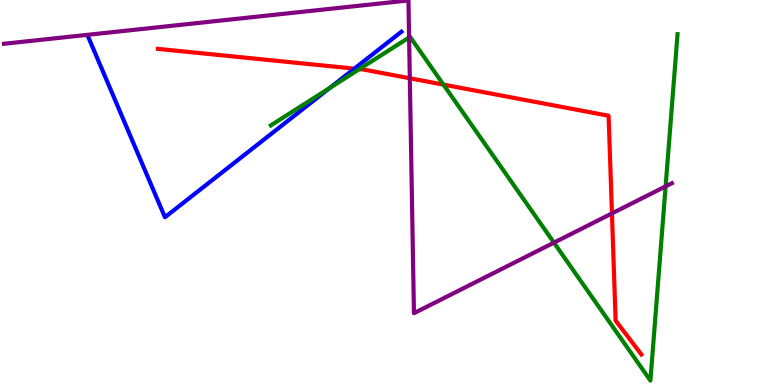[{'lines': ['blue', 'red'], 'intersections': [{'x': 4.57, 'y': 8.22}]}, {'lines': ['green', 'red'], 'intersections': [{'x': 4.64, 'y': 8.2}, {'x': 5.72, 'y': 7.8}]}, {'lines': ['purple', 'red'], 'intersections': [{'x': 5.29, 'y': 7.97}, {'x': 7.9, 'y': 4.46}]}, {'lines': ['blue', 'green'], 'intersections': [{'x': 4.26, 'y': 7.72}]}, {'lines': ['blue', 'purple'], 'intersections': []}, {'lines': ['green', 'purple'], 'intersections': [{'x': 5.28, 'y': 9.03}, {'x': 7.15, 'y': 3.7}, {'x': 8.59, 'y': 5.16}]}]